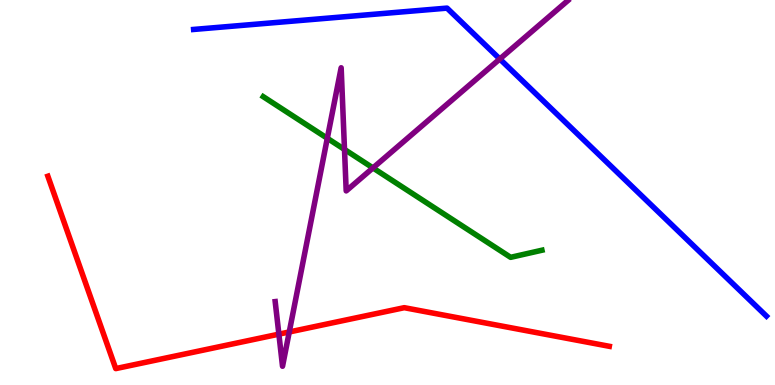[{'lines': ['blue', 'red'], 'intersections': []}, {'lines': ['green', 'red'], 'intersections': []}, {'lines': ['purple', 'red'], 'intersections': [{'x': 3.6, 'y': 1.32}, {'x': 3.73, 'y': 1.38}]}, {'lines': ['blue', 'green'], 'intersections': []}, {'lines': ['blue', 'purple'], 'intersections': [{'x': 6.45, 'y': 8.47}]}, {'lines': ['green', 'purple'], 'intersections': [{'x': 4.22, 'y': 6.41}, {'x': 4.45, 'y': 6.12}, {'x': 4.81, 'y': 5.64}]}]